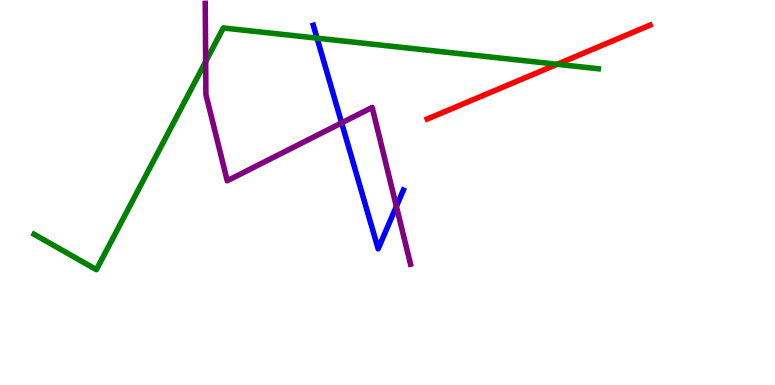[{'lines': ['blue', 'red'], 'intersections': []}, {'lines': ['green', 'red'], 'intersections': [{'x': 7.19, 'y': 8.33}]}, {'lines': ['purple', 'red'], 'intersections': []}, {'lines': ['blue', 'green'], 'intersections': [{'x': 4.09, 'y': 9.01}]}, {'lines': ['blue', 'purple'], 'intersections': [{'x': 4.41, 'y': 6.81}, {'x': 5.11, 'y': 4.64}]}, {'lines': ['green', 'purple'], 'intersections': [{'x': 2.65, 'y': 8.4}]}]